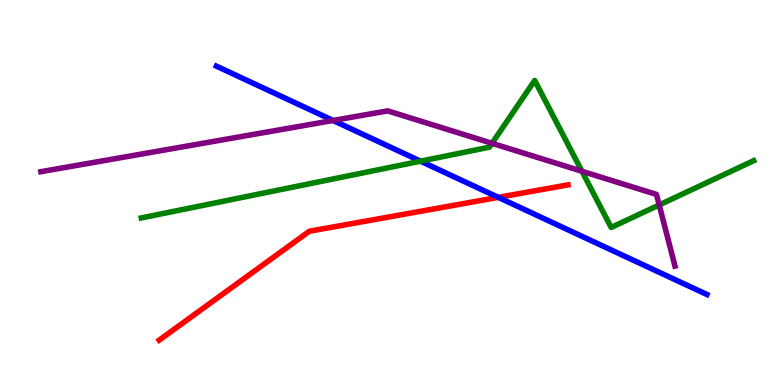[{'lines': ['blue', 'red'], 'intersections': [{'x': 6.43, 'y': 4.87}]}, {'lines': ['green', 'red'], 'intersections': []}, {'lines': ['purple', 'red'], 'intersections': []}, {'lines': ['blue', 'green'], 'intersections': [{'x': 5.43, 'y': 5.81}]}, {'lines': ['blue', 'purple'], 'intersections': [{'x': 4.3, 'y': 6.87}]}, {'lines': ['green', 'purple'], 'intersections': [{'x': 6.35, 'y': 6.28}, {'x': 7.51, 'y': 5.55}, {'x': 8.51, 'y': 4.68}]}]